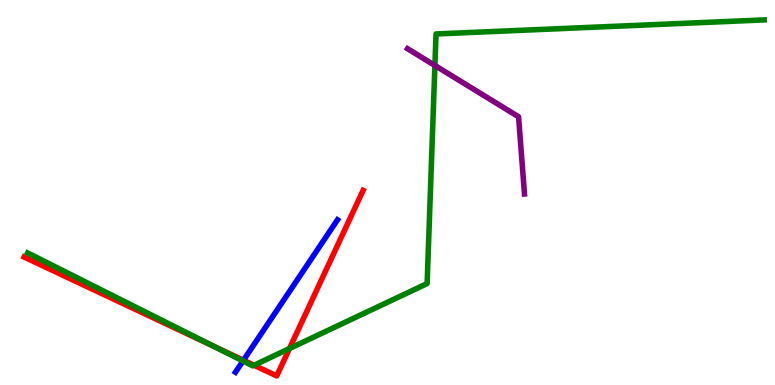[{'lines': ['blue', 'red'], 'intersections': [{'x': 3.14, 'y': 0.643}]}, {'lines': ['green', 'red'], 'intersections': [{'x': 2.75, 'y': 1.02}, {'x': 3.28, 'y': 0.513}, {'x': 3.74, 'y': 0.947}]}, {'lines': ['purple', 'red'], 'intersections': []}, {'lines': ['blue', 'green'], 'intersections': [{'x': 3.14, 'y': 0.624}]}, {'lines': ['blue', 'purple'], 'intersections': []}, {'lines': ['green', 'purple'], 'intersections': [{'x': 5.61, 'y': 8.3}]}]